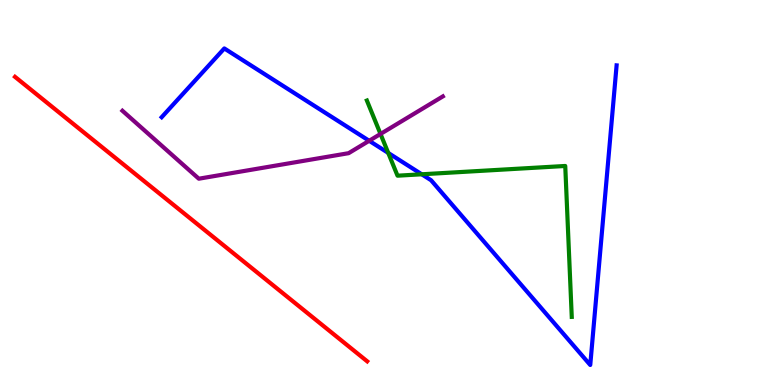[{'lines': ['blue', 'red'], 'intersections': []}, {'lines': ['green', 'red'], 'intersections': []}, {'lines': ['purple', 'red'], 'intersections': []}, {'lines': ['blue', 'green'], 'intersections': [{'x': 5.01, 'y': 6.03}, {'x': 5.44, 'y': 5.47}]}, {'lines': ['blue', 'purple'], 'intersections': [{'x': 4.76, 'y': 6.34}]}, {'lines': ['green', 'purple'], 'intersections': [{'x': 4.91, 'y': 6.52}]}]